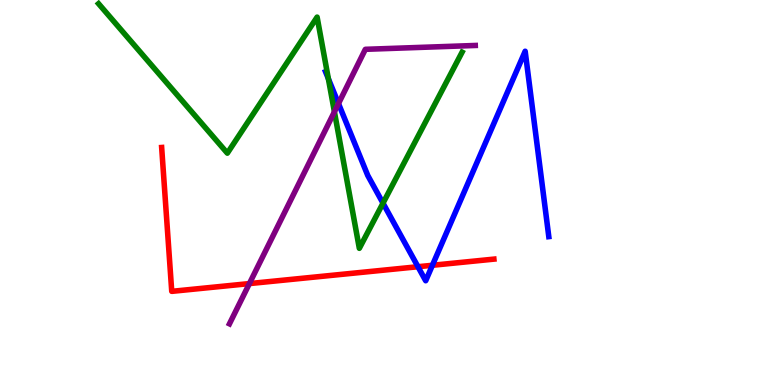[{'lines': ['blue', 'red'], 'intersections': [{'x': 5.39, 'y': 3.07}, {'x': 5.58, 'y': 3.11}]}, {'lines': ['green', 'red'], 'intersections': []}, {'lines': ['purple', 'red'], 'intersections': [{'x': 3.22, 'y': 2.63}]}, {'lines': ['blue', 'green'], 'intersections': [{'x': 4.24, 'y': 7.96}, {'x': 4.94, 'y': 4.72}]}, {'lines': ['blue', 'purple'], 'intersections': [{'x': 4.37, 'y': 7.31}]}, {'lines': ['green', 'purple'], 'intersections': [{'x': 4.31, 'y': 7.1}]}]